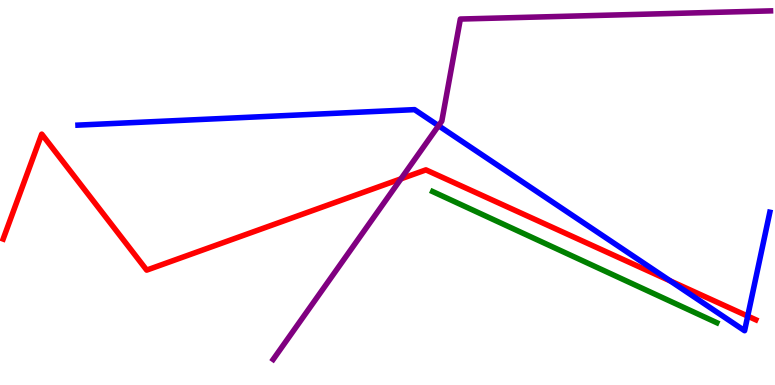[{'lines': ['blue', 'red'], 'intersections': [{'x': 8.65, 'y': 2.7}, {'x': 9.65, 'y': 1.79}]}, {'lines': ['green', 'red'], 'intersections': []}, {'lines': ['purple', 'red'], 'intersections': [{'x': 5.17, 'y': 5.36}]}, {'lines': ['blue', 'green'], 'intersections': []}, {'lines': ['blue', 'purple'], 'intersections': [{'x': 5.66, 'y': 6.73}]}, {'lines': ['green', 'purple'], 'intersections': []}]